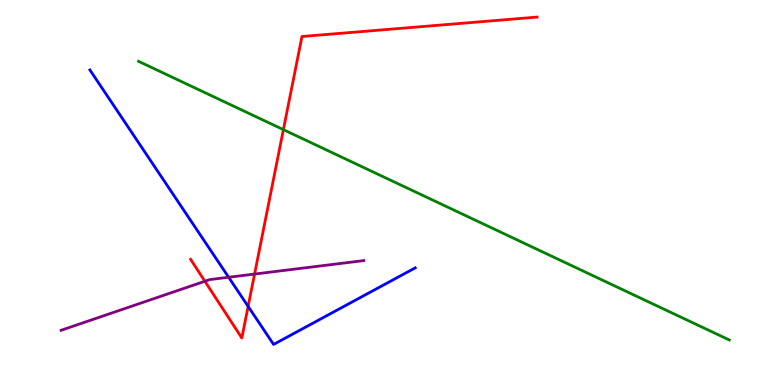[{'lines': ['blue', 'red'], 'intersections': [{'x': 3.2, 'y': 2.04}]}, {'lines': ['green', 'red'], 'intersections': [{'x': 3.66, 'y': 6.63}]}, {'lines': ['purple', 'red'], 'intersections': [{'x': 2.64, 'y': 2.69}, {'x': 3.28, 'y': 2.88}]}, {'lines': ['blue', 'green'], 'intersections': []}, {'lines': ['blue', 'purple'], 'intersections': [{'x': 2.95, 'y': 2.8}]}, {'lines': ['green', 'purple'], 'intersections': []}]